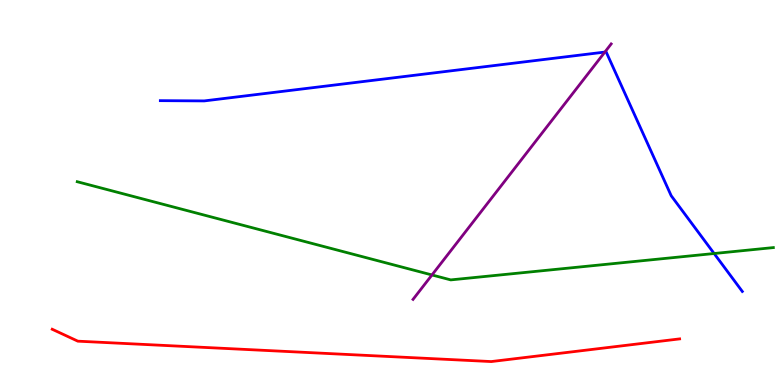[{'lines': ['blue', 'red'], 'intersections': []}, {'lines': ['green', 'red'], 'intersections': []}, {'lines': ['purple', 'red'], 'intersections': []}, {'lines': ['blue', 'green'], 'intersections': [{'x': 9.21, 'y': 3.42}]}, {'lines': ['blue', 'purple'], 'intersections': [{'x': 7.8, 'y': 8.65}]}, {'lines': ['green', 'purple'], 'intersections': [{'x': 5.57, 'y': 2.86}]}]